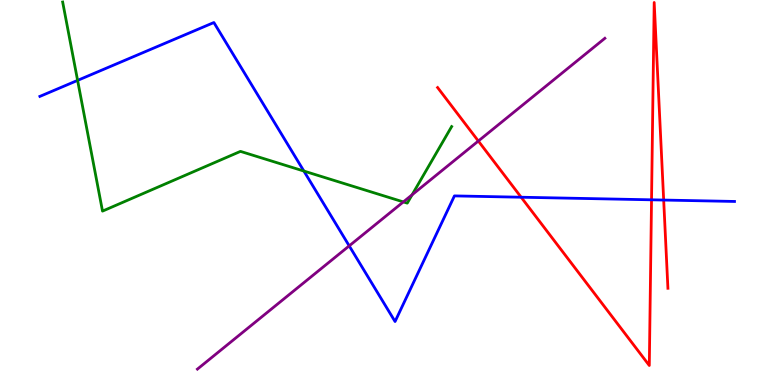[{'lines': ['blue', 'red'], 'intersections': [{'x': 6.72, 'y': 4.88}, {'x': 8.41, 'y': 4.81}, {'x': 8.56, 'y': 4.8}]}, {'lines': ['green', 'red'], 'intersections': []}, {'lines': ['purple', 'red'], 'intersections': [{'x': 6.17, 'y': 6.34}]}, {'lines': ['blue', 'green'], 'intersections': [{'x': 1.0, 'y': 7.91}, {'x': 3.92, 'y': 5.56}]}, {'lines': ['blue', 'purple'], 'intersections': [{'x': 4.51, 'y': 3.61}]}, {'lines': ['green', 'purple'], 'intersections': [{'x': 5.2, 'y': 4.76}, {'x': 5.32, 'y': 4.94}]}]